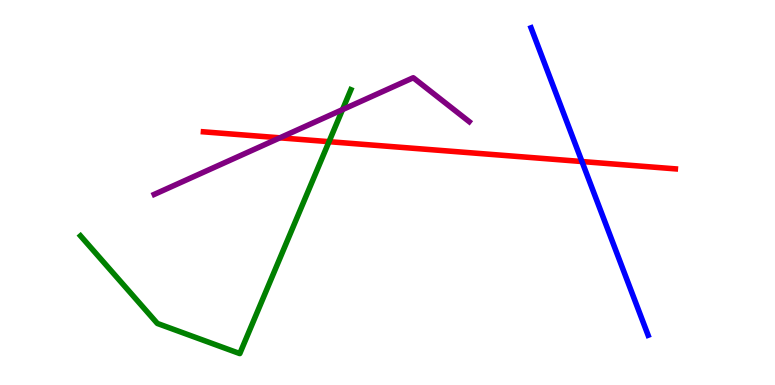[{'lines': ['blue', 'red'], 'intersections': [{'x': 7.51, 'y': 5.8}]}, {'lines': ['green', 'red'], 'intersections': [{'x': 4.25, 'y': 6.32}]}, {'lines': ['purple', 'red'], 'intersections': [{'x': 3.61, 'y': 6.42}]}, {'lines': ['blue', 'green'], 'intersections': []}, {'lines': ['blue', 'purple'], 'intersections': []}, {'lines': ['green', 'purple'], 'intersections': [{'x': 4.42, 'y': 7.15}]}]